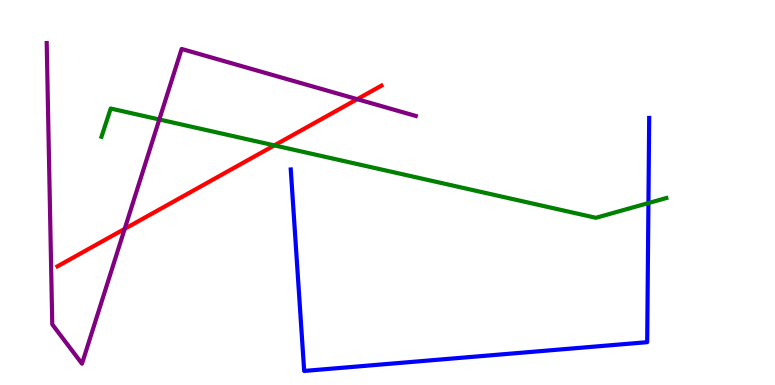[{'lines': ['blue', 'red'], 'intersections': []}, {'lines': ['green', 'red'], 'intersections': [{'x': 3.54, 'y': 6.22}]}, {'lines': ['purple', 'red'], 'intersections': [{'x': 1.61, 'y': 4.06}, {'x': 4.61, 'y': 7.42}]}, {'lines': ['blue', 'green'], 'intersections': [{'x': 8.37, 'y': 4.73}]}, {'lines': ['blue', 'purple'], 'intersections': []}, {'lines': ['green', 'purple'], 'intersections': [{'x': 2.06, 'y': 6.9}]}]